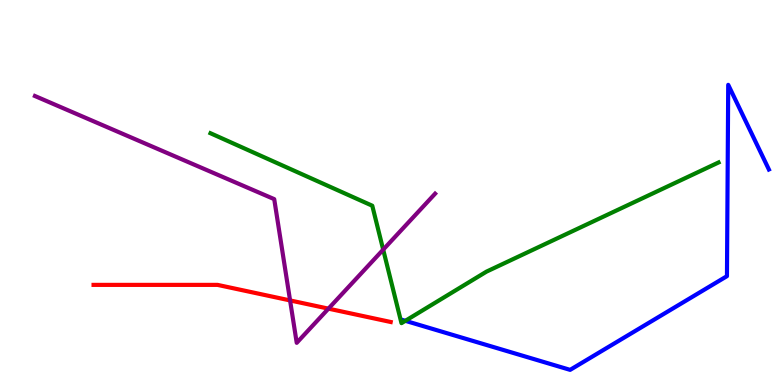[{'lines': ['blue', 'red'], 'intersections': []}, {'lines': ['green', 'red'], 'intersections': []}, {'lines': ['purple', 'red'], 'intersections': [{'x': 3.74, 'y': 2.2}, {'x': 4.24, 'y': 1.98}]}, {'lines': ['blue', 'green'], 'intersections': [{'x': 5.23, 'y': 1.67}]}, {'lines': ['blue', 'purple'], 'intersections': []}, {'lines': ['green', 'purple'], 'intersections': [{'x': 4.94, 'y': 3.52}]}]